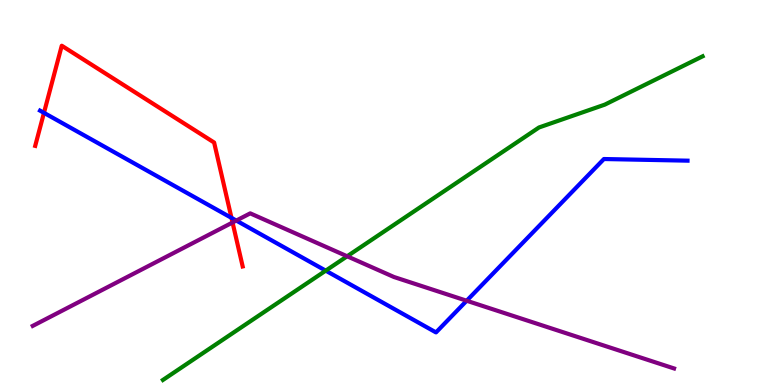[{'lines': ['blue', 'red'], 'intersections': [{'x': 0.567, 'y': 7.07}, {'x': 2.99, 'y': 4.34}]}, {'lines': ['green', 'red'], 'intersections': []}, {'lines': ['purple', 'red'], 'intersections': [{'x': 3.0, 'y': 4.22}]}, {'lines': ['blue', 'green'], 'intersections': [{'x': 4.2, 'y': 2.97}]}, {'lines': ['blue', 'purple'], 'intersections': [{'x': 3.05, 'y': 4.27}, {'x': 6.02, 'y': 2.19}]}, {'lines': ['green', 'purple'], 'intersections': [{'x': 4.48, 'y': 3.34}]}]